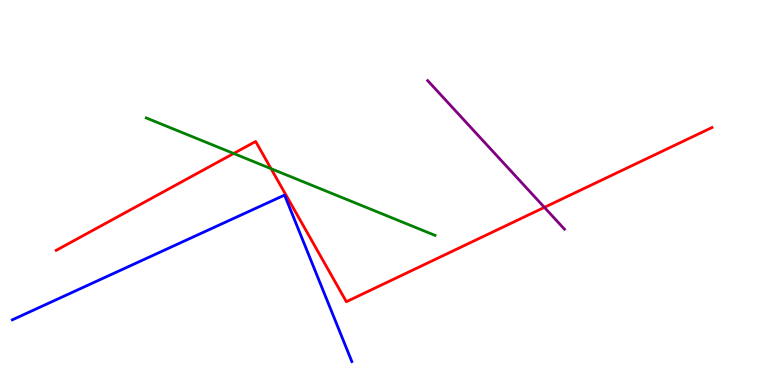[{'lines': ['blue', 'red'], 'intersections': []}, {'lines': ['green', 'red'], 'intersections': [{'x': 3.01, 'y': 6.01}, {'x': 3.5, 'y': 5.62}]}, {'lines': ['purple', 'red'], 'intersections': [{'x': 7.02, 'y': 4.61}]}, {'lines': ['blue', 'green'], 'intersections': []}, {'lines': ['blue', 'purple'], 'intersections': []}, {'lines': ['green', 'purple'], 'intersections': []}]